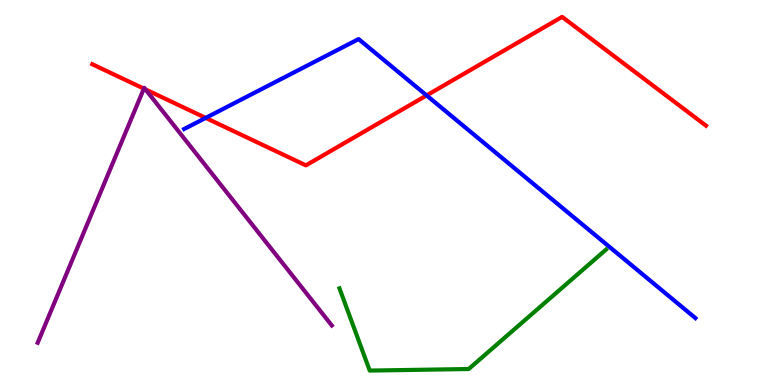[{'lines': ['blue', 'red'], 'intersections': [{'x': 2.65, 'y': 6.94}, {'x': 5.5, 'y': 7.52}]}, {'lines': ['green', 'red'], 'intersections': []}, {'lines': ['purple', 'red'], 'intersections': [{'x': 1.86, 'y': 7.7}, {'x': 1.88, 'y': 7.68}]}, {'lines': ['blue', 'green'], 'intersections': []}, {'lines': ['blue', 'purple'], 'intersections': []}, {'lines': ['green', 'purple'], 'intersections': []}]